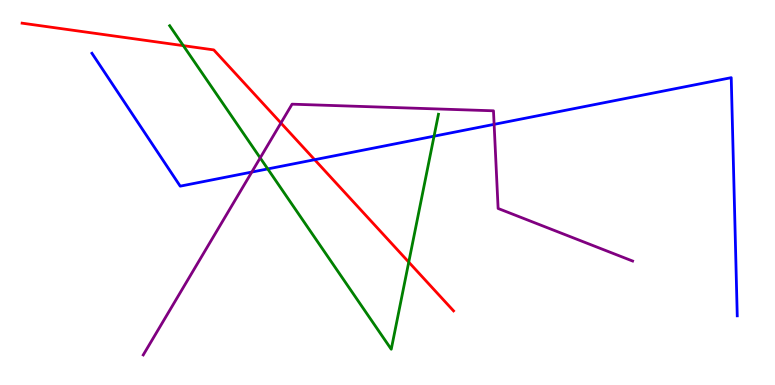[{'lines': ['blue', 'red'], 'intersections': [{'x': 4.06, 'y': 5.85}]}, {'lines': ['green', 'red'], 'intersections': [{'x': 2.37, 'y': 8.81}, {'x': 5.27, 'y': 3.19}]}, {'lines': ['purple', 'red'], 'intersections': [{'x': 3.62, 'y': 6.81}]}, {'lines': ['blue', 'green'], 'intersections': [{'x': 3.45, 'y': 5.61}, {'x': 5.6, 'y': 6.46}]}, {'lines': ['blue', 'purple'], 'intersections': [{'x': 3.25, 'y': 5.53}, {'x': 6.38, 'y': 6.77}]}, {'lines': ['green', 'purple'], 'intersections': [{'x': 3.36, 'y': 5.9}]}]